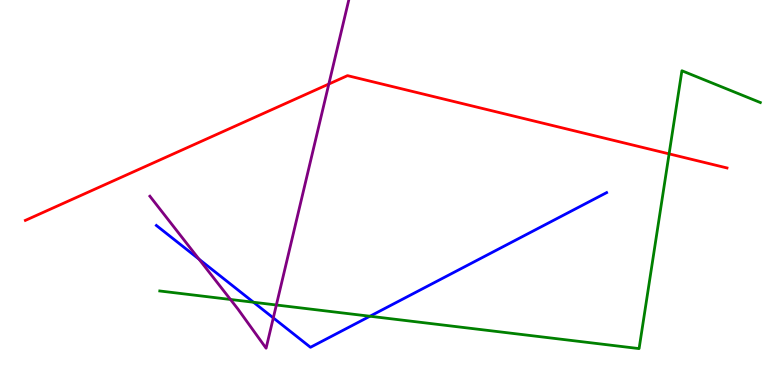[{'lines': ['blue', 'red'], 'intersections': []}, {'lines': ['green', 'red'], 'intersections': [{'x': 8.63, 'y': 6.0}]}, {'lines': ['purple', 'red'], 'intersections': [{'x': 4.24, 'y': 7.82}]}, {'lines': ['blue', 'green'], 'intersections': [{'x': 3.27, 'y': 2.15}, {'x': 4.77, 'y': 1.79}]}, {'lines': ['blue', 'purple'], 'intersections': [{'x': 2.57, 'y': 3.27}, {'x': 3.53, 'y': 1.74}]}, {'lines': ['green', 'purple'], 'intersections': [{'x': 2.97, 'y': 2.22}, {'x': 3.57, 'y': 2.08}]}]